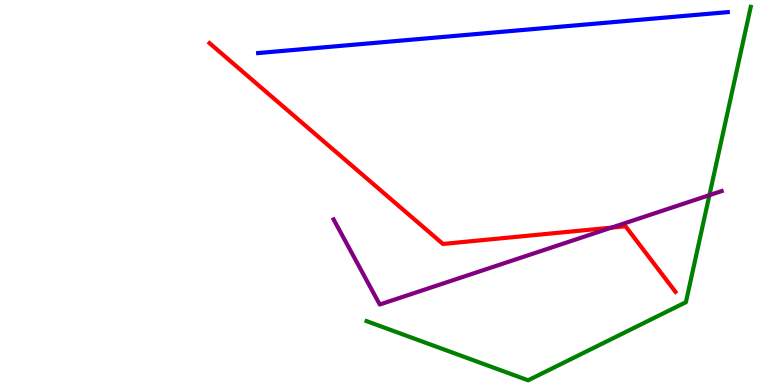[{'lines': ['blue', 'red'], 'intersections': []}, {'lines': ['green', 'red'], 'intersections': []}, {'lines': ['purple', 'red'], 'intersections': [{'x': 7.89, 'y': 4.09}]}, {'lines': ['blue', 'green'], 'intersections': []}, {'lines': ['blue', 'purple'], 'intersections': []}, {'lines': ['green', 'purple'], 'intersections': [{'x': 9.15, 'y': 4.93}]}]